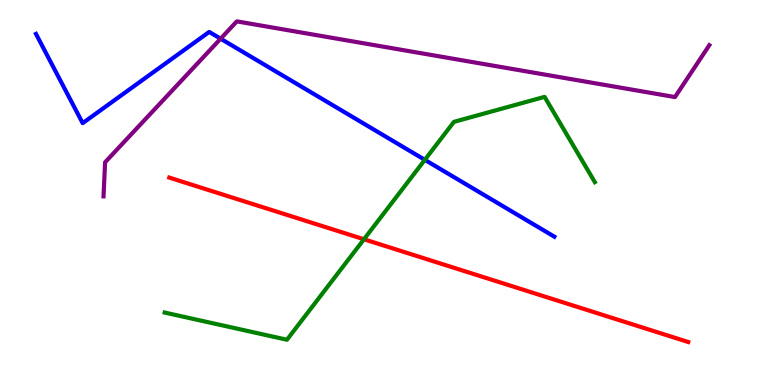[{'lines': ['blue', 'red'], 'intersections': []}, {'lines': ['green', 'red'], 'intersections': [{'x': 4.7, 'y': 3.79}]}, {'lines': ['purple', 'red'], 'intersections': []}, {'lines': ['blue', 'green'], 'intersections': [{'x': 5.48, 'y': 5.85}]}, {'lines': ['blue', 'purple'], 'intersections': [{'x': 2.85, 'y': 8.99}]}, {'lines': ['green', 'purple'], 'intersections': []}]